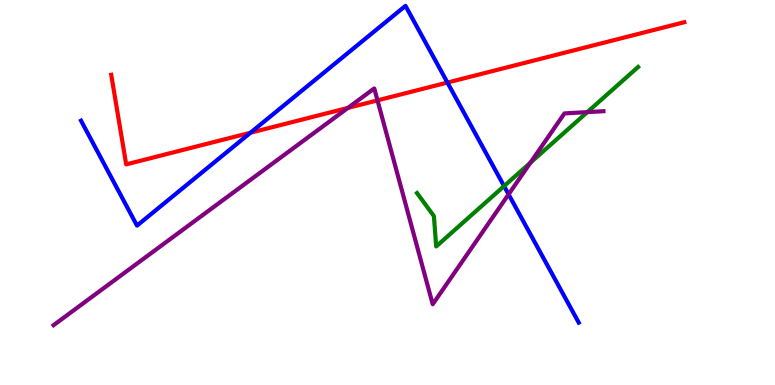[{'lines': ['blue', 'red'], 'intersections': [{'x': 3.23, 'y': 6.55}, {'x': 5.77, 'y': 7.86}]}, {'lines': ['green', 'red'], 'intersections': []}, {'lines': ['purple', 'red'], 'intersections': [{'x': 4.49, 'y': 7.2}, {'x': 4.87, 'y': 7.39}]}, {'lines': ['blue', 'green'], 'intersections': [{'x': 6.5, 'y': 5.17}]}, {'lines': ['blue', 'purple'], 'intersections': [{'x': 6.56, 'y': 4.95}]}, {'lines': ['green', 'purple'], 'intersections': [{'x': 6.84, 'y': 5.77}, {'x': 7.58, 'y': 7.09}]}]